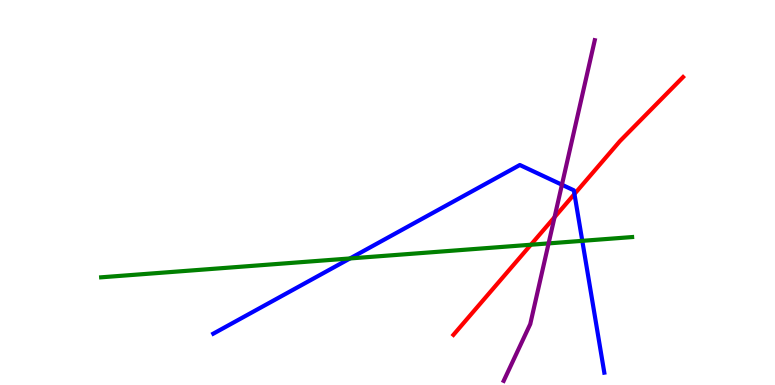[{'lines': ['blue', 'red'], 'intersections': [{'x': 7.41, 'y': 4.96}]}, {'lines': ['green', 'red'], 'intersections': [{'x': 6.85, 'y': 3.64}]}, {'lines': ['purple', 'red'], 'intersections': [{'x': 7.16, 'y': 4.36}]}, {'lines': ['blue', 'green'], 'intersections': [{'x': 4.52, 'y': 3.29}, {'x': 7.51, 'y': 3.74}]}, {'lines': ['blue', 'purple'], 'intersections': [{'x': 7.25, 'y': 5.2}]}, {'lines': ['green', 'purple'], 'intersections': [{'x': 7.08, 'y': 3.68}]}]